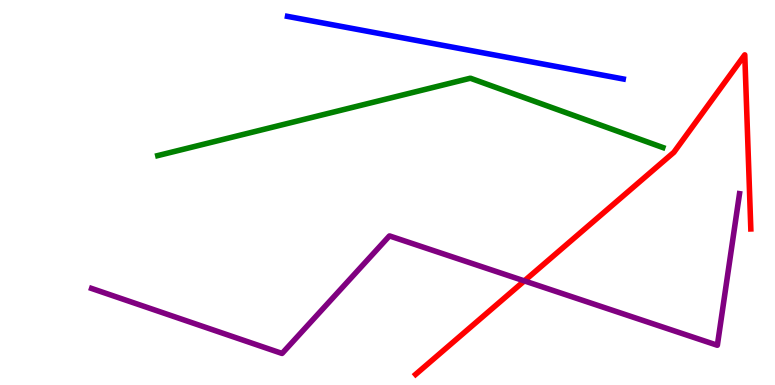[{'lines': ['blue', 'red'], 'intersections': []}, {'lines': ['green', 'red'], 'intersections': []}, {'lines': ['purple', 'red'], 'intersections': [{'x': 6.77, 'y': 2.7}]}, {'lines': ['blue', 'green'], 'intersections': []}, {'lines': ['blue', 'purple'], 'intersections': []}, {'lines': ['green', 'purple'], 'intersections': []}]